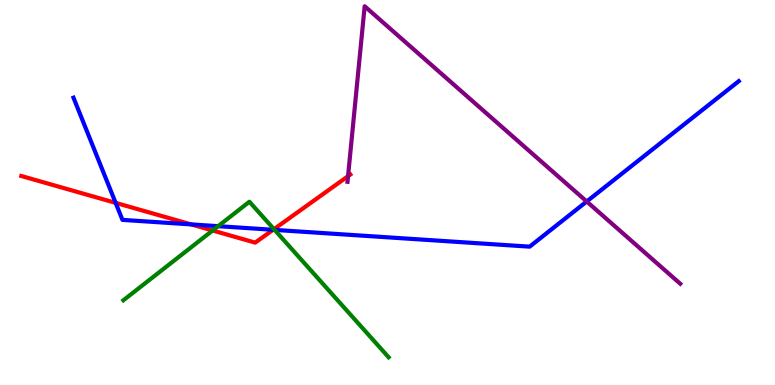[{'lines': ['blue', 'red'], 'intersections': [{'x': 1.49, 'y': 4.73}, {'x': 2.47, 'y': 4.17}, {'x': 3.52, 'y': 4.03}]}, {'lines': ['green', 'red'], 'intersections': [{'x': 2.74, 'y': 4.01}, {'x': 3.54, 'y': 4.05}]}, {'lines': ['purple', 'red'], 'intersections': [{'x': 4.49, 'y': 5.42}]}, {'lines': ['blue', 'green'], 'intersections': [{'x': 2.81, 'y': 4.13}, {'x': 3.54, 'y': 4.03}]}, {'lines': ['blue', 'purple'], 'intersections': [{'x': 7.57, 'y': 4.77}]}, {'lines': ['green', 'purple'], 'intersections': []}]